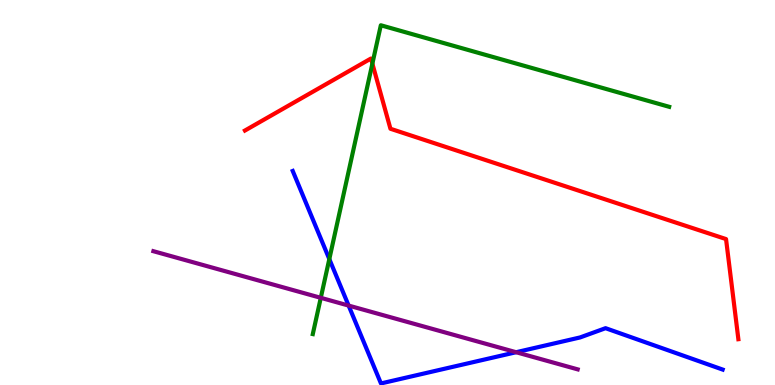[{'lines': ['blue', 'red'], 'intersections': []}, {'lines': ['green', 'red'], 'intersections': [{'x': 4.8, 'y': 8.35}]}, {'lines': ['purple', 'red'], 'intersections': []}, {'lines': ['blue', 'green'], 'intersections': [{'x': 4.25, 'y': 3.27}]}, {'lines': ['blue', 'purple'], 'intersections': [{'x': 4.5, 'y': 2.06}, {'x': 6.66, 'y': 0.851}]}, {'lines': ['green', 'purple'], 'intersections': [{'x': 4.14, 'y': 2.26}]}]